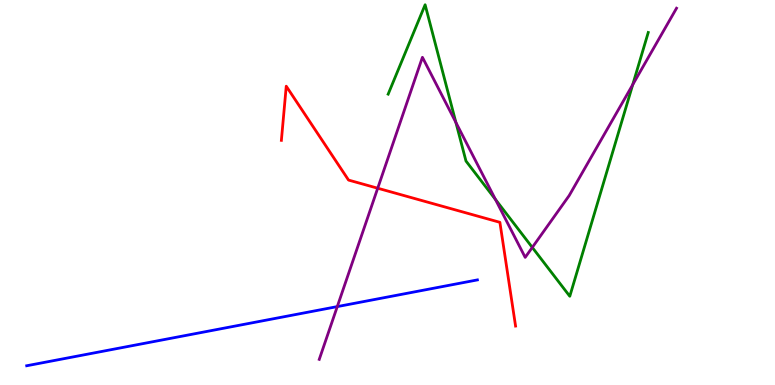[{'lines': ['blue', 'red'], 'intersections': []}, {'lines': ['green', 'red'], 'intersections': []}, {'lines': ['purple', 'red'], 'intersections': [{'x': 4.87, 'y': 5.11}]}, {'lines': ['blue', 'green'], 'intersections': []}, {'lines': ['blue', 'purple'], 'intersections': [{'x': 4.35, 'y': 2.04}]}, {'lines': ['green', 'purple'], 'intersections': [{'x': 5.88, 'y': 6.82}, {'x': 6.39, 'y': 4.82}, {'x': 6.87, 'y': 3.57}, {'x': 8.16, 'y': 7.8}]}]